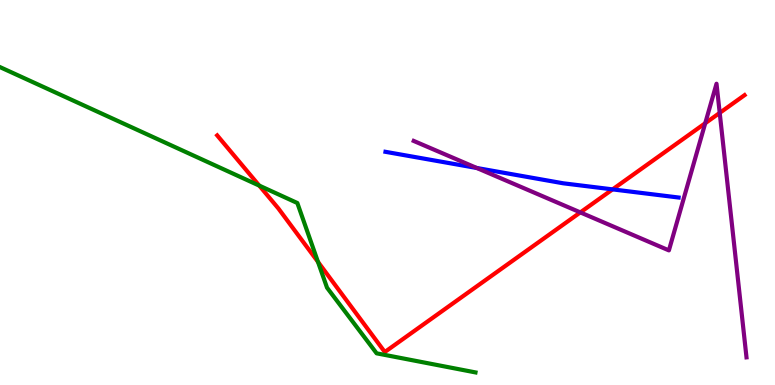[{'lines': ['blue', 'red'], 'intersections': [{'x': 7.9, 'y': 5.08}]}, {'lines': ['green', 'red'], 'intersections': [{'x': 3.34, 'y': 5.18}, {'x': 4.1, 'y': 3.2}]}, {'lines': ['purple', 'red'], 'intersections': [{'x': 7.49, 'y': 4.48}, {'x': 9.1, 'y': 6.8}, {'x': 9.29, 'y': 7.07}]}, {'lines': ['blue', 'green'], 'intersections': []}, {'lines': ['blue', 'purple'], 'intersections': [{'x': 6.15, 'y': 5.64}]}, {'lines': ['green', 'purple'], 'intersections': []}]